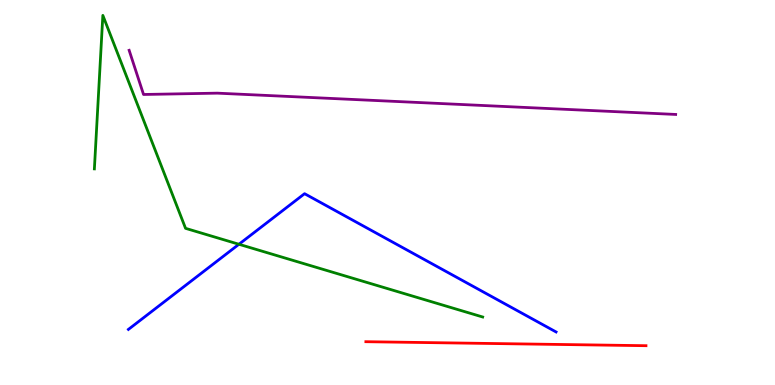[{'lines': ['blue', 'red'], 'intersections': []}, {'lines': ['green', 'red'], 'intersections': []}, {'lines': ['purple', 'red'], 'intersections': []}, {'lines': ['blue', 'green'], 'intersections': [{'x': 3.08, 'y': 3.66}]}, {'lines': ['blue', 'purple'], 'intersections': []}, {'lines': ['green', 'purple'], 'intersections': []}]